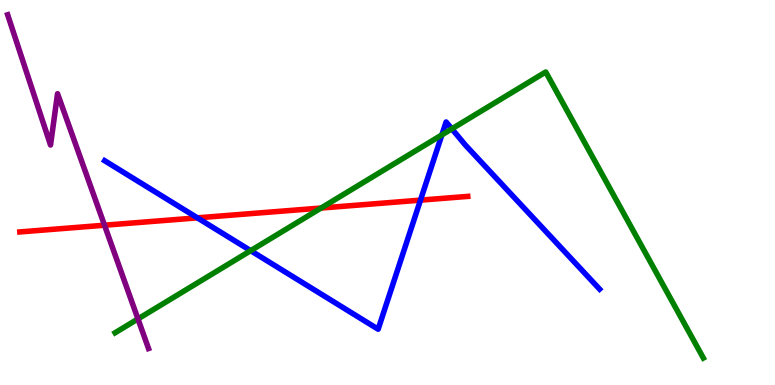[{'lines': ['blue', 'red'], 'intersections': [{'x': 2.55, 'y': 4.34}, {'x': 5.43, 'y': 4.8}]}, {'lines': ['green', 'red'], 'intersections': [{'x': 4.14, 'y': 4.6}]}, {'lines': ['purple', 'red'], 'intersections': [{'x': 1.35, 'y': 4.15}]}, {'lines': ['blue', 'green'], 'intersections': [{'x': 3.23, 'y': 3.49}, {'x': 5.7, 'y': 6.5}, {'x': 5.83, 'y': 6.65}]}, {'lines': ['blue', 'purple'], 'intersections': []}, {'lines': ['green', 'purple'], 'intersections': [{'x': 1.78, 'y': 1.72}]}]